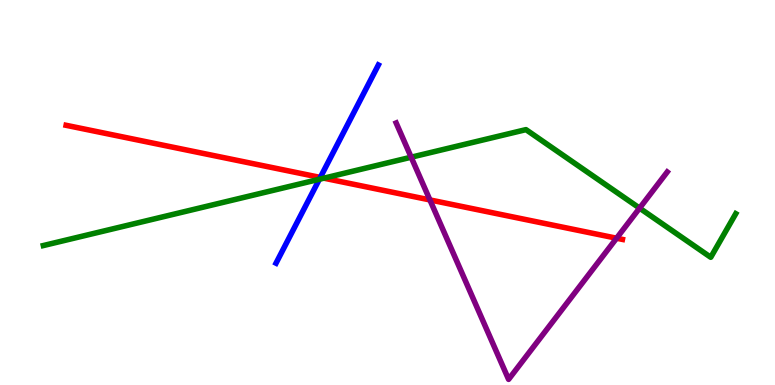[{'lines': ['blue', 'red'], 'intersections': [{'x': 4.13, 'y': 5.39}]}, {'lines': ['green', 'red'], 'intersections': [{'x': 4.18, 'y': 5.37}]}, {'lines': ['purple', 'red'], 'intersections': [{'x': 5.55, 'y': 4.81}, {'x': 7.96, 'y': 3.81}]}, {'lines': ['blue', 'green'], 'intersections': [{'x': 4.12, 'y': 5.34}]}, {'lines': ['blue', 'purple'], 'intersections': []}, {'lines': ['green', 'purple'], 'intersections': [{'x': 5.31, 'y': 5.92}, {'x': 8.25, 'y': 4.59}]}]